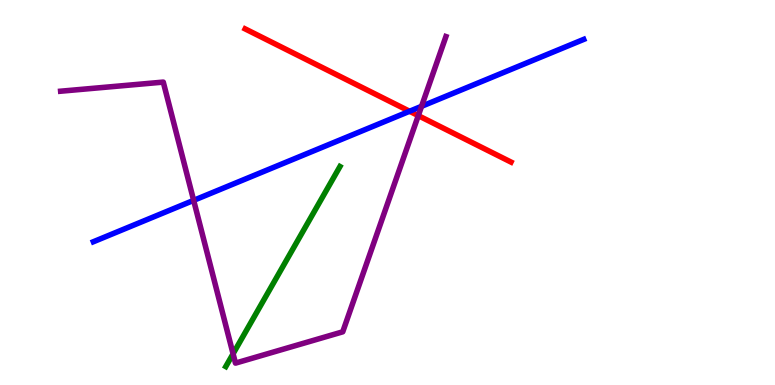[{'lines': ['blue', 'red'], 'intersections': [{'x': 5.28, 'y': 7.11}]}, {'lines': ['green', 'red'], 'intersections': []}, {'lines': ['purple', 'red'], 'intersections': [{'x': 5.4, 'y': 7.0}]}, {'lines': ['blue', 'green'], 'intersections': []}, {'lines': ['blue', 'purple'], 'intersections': [{'x': 2.5, 'y': 4.8}, {'x': 5.44, 'y': 7.24}]}, {'lines': ['green', 'purple'], 'intersections': [{'x': 3.01, 'y': 0.811}]}]